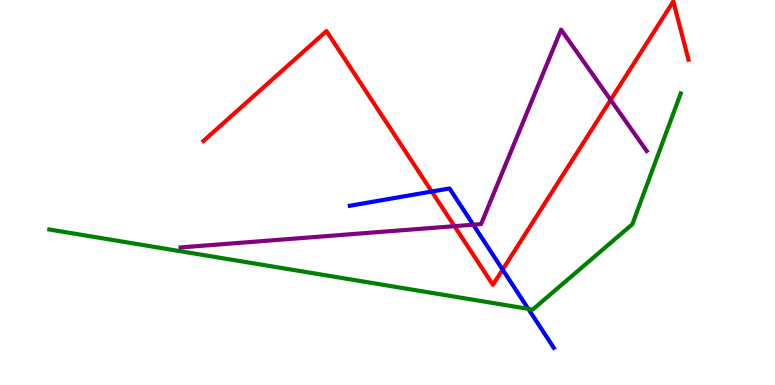[{'lines': ['blue', 'red'], 'intersections': [{'x': 5.57, 'y': 5.02}, {'x': 6.49, 'y': 3.0}]}, {'lines': ['green', 'red'], 'intersections': []}, {'lines': ['purple', 'red'], 'intersections': [{'x': 5.86, 'y': 4.13}, {'x': 7.88, 'y': 7.41}]}, {'lines': ['blue', 'green'], 'intersections': [{'x': 6.82, 'y': 1.98}]}, {'lines': ['blue', 'purple'], 'intersections': [{'x': 6.11, 'y': 4.16}]}, {'lines': ['green', 'purple'], 'intersections': []}]